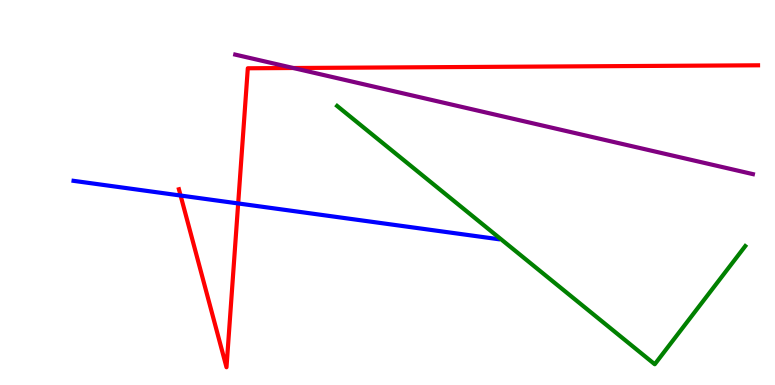[{'lines': ['blue', 'red'], 'intersections': [{'x': 2.33, 'y': 4.92}, {'x': 3.07, 'y': 4.72}]}, {'lines': ['green', 'red'], 'intersections': []}, {'lines': ['purple', 'red'], 'intersections': [{'x': 3.78, 'y': 8.23}]}, {'lines': ['blue', 'green'], 'intersections': []}, {'lines': ['blue', 'purple'], 'intersections': []}, {'lines': ['green', 'purple'], 'intersections': []}]